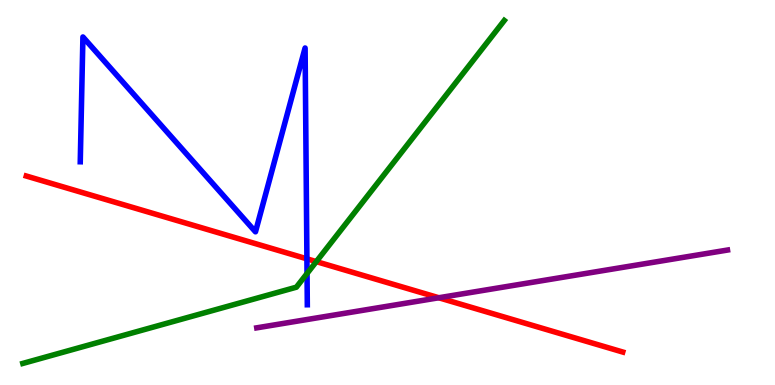[{'lines': ['blue', 'red'], 'intersections': [{'x': 3.96, 'y': 3.28}]}, {'lines': ['green', 'red'], 'intersections': [{'x': 4.08, 'y': 3.21}]}, {'lines': ['purple', 'red'], 'intersections': [{'x': 5.66, 'y': 2.27}]}, {'lines': ['blue', 'green'], 'intersections': [{'x': 3.96, 'y': 2.9}]}, {'lines': ['blue', 'purple'], 'intersections': []}, {'lines': ['green', 'purple'], 'intersections': []}]